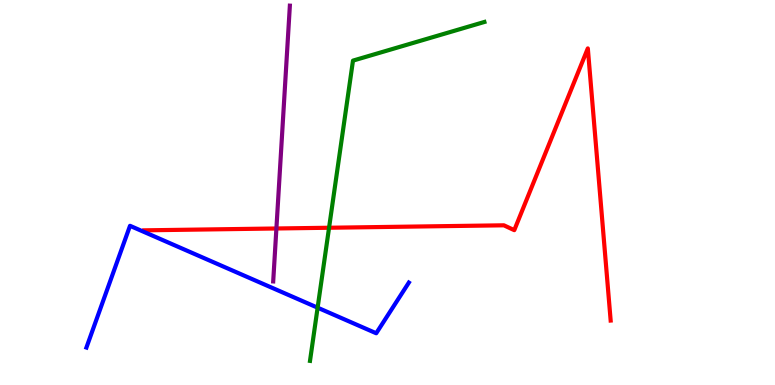[{'lines': ['blue', 'red'], 'intersections': []}, {'lines': ['green', 'red'], 'intersections': [{'x': 4.25, 'y': 4.08}]}, {'lines': ['purple', 'red'], 'intersections': [{'x': 3.57, 'y': 4.07}]}, {'lines': ['blue', 'green'], 'intersections': [{'x': 4.1, 'y': 2.01}]}, {'lines': ['blue', 'purple'], 'intersections': []}, {'lines': ['green', 'purple'], 'intersections': []}]